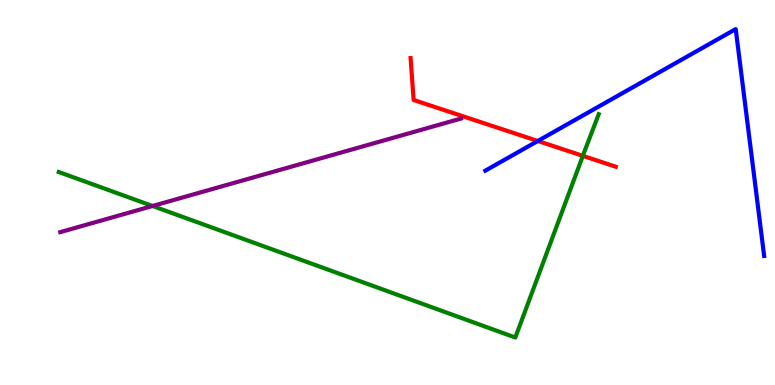[{'lines': ['blue', 'red'], 'intersections': [{'x': 6.94, 'y': 6.34}]}, {'lines': ['green', 'red'], 'intersections': [{'x': 7.52, 'y': 5.95}]}, {'lines': ['purple', 'red'], 'intersections': []}, {'lines': ['blue', 'green'], 'intersections': []}, {'lines': ['blue', 'purple'], 'intersections': []}, {'lines': ['green', 'purple'], 'intersections': [{'x': 1.97, 'y': 4.65}]}]